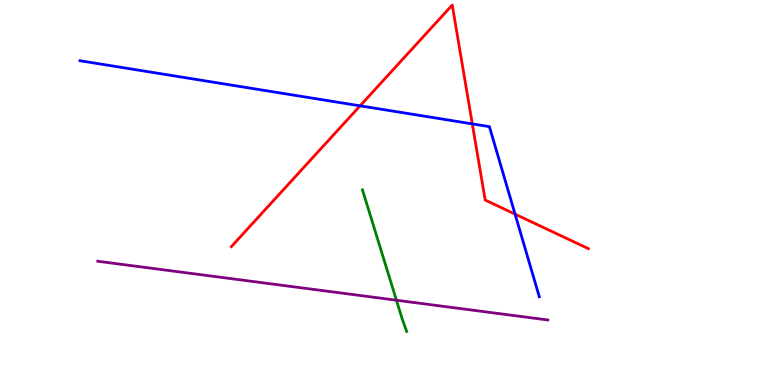[{'lines': ['blue', 'red'], 'intersections': [{'x': 4.65, 'y': 7.25}, {'x': 6.09, 'y': 6.78}, {'x': 6.65, 'y': 4.44}]}, {'lines': ['green', 'red'], 'intersections': []}, {'lines': ['purple', 'red'], 'intersections': []}, {'lines': ['blue', 'green'], 'intersections': []}, {'lines': ['blue', 'purple'], 'intersections': []}, {'lines': ['green', 'purple'], 'intersections': [{'x': 5.12, 'y': 2.2}]}]